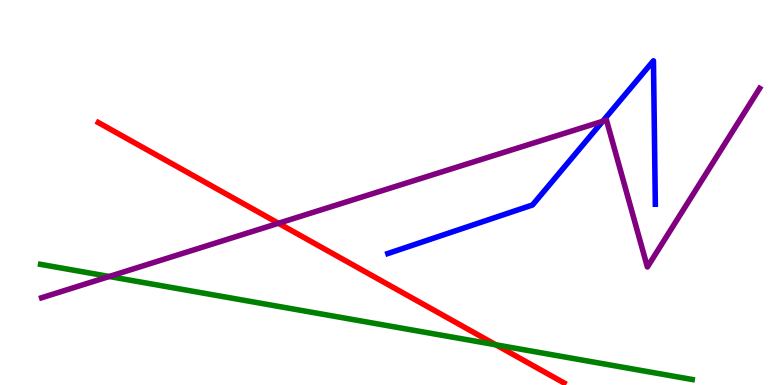[{'lines': ['blue', 'red'], 'intersections': []}, {'lines': ['green', 'red'], 'intersections': [{'x': 6.4, 'y': 1.04}]}, {'lines': ['purple', 'red'], 'intersections': [{'x': 3.59, 'y': 4.2}]}, {'lines': ['blue', 'green'], 'intersections': []}, {'lines': ['blue', 'purple'], 'intersections': [{'x': 7.78, 'y': 6.85}]}, {'lines': ['green', 'purple'], 'intersections': [{'x': 1.41, 'y': 2.82}]}]